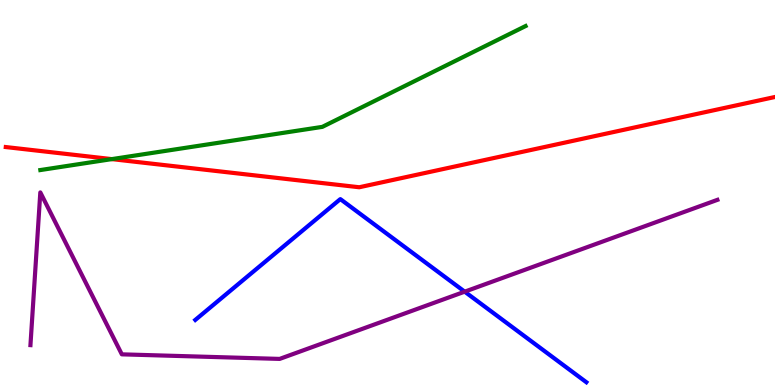[{'lines': ['blue', 'red'], 'intersections': []}, {'lines': ['green', 'red'], 'intersections': [{'x': 1.44, 'y': 5.87}]}, {'lines': ['purple', 'red'], 'intersections': []}, {'lines': ['blue', 'green'], 'intersections': []}, {'lines': ['blue', 'purple'], 'intersections': [{'x': 6.0, 'y': 2.42}]}, {'lines': ['green', 'purple'], 'intersections': []}]